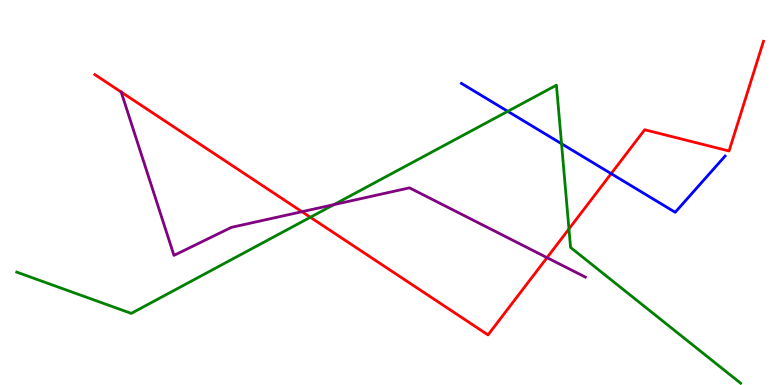[{'lines': ['blue', 'red'], 'intersections': [{'x': 7.89, 'y': 5.49}]}, {'lines': ['green', 'red'], 'intersections': [{'x': 4.0, 'y': 4.36}, {'x': 7.34, 'y': 4.05}]}, {'lines': ['purple', 'red'], 'intersections': [{'x': 3.9, 'y': 4.5}, {'x': 7.06, 'y': 3.31}]}, {'lines': ['blue', 'green'], 'intersections': [{'x': 6.55, 'y': 7.11}, {'x': 7.25, 'y': 6.27}]}, {'lines': ['blue', 'purple'], 'intersections': []}, {'lines': ['green', 'purple'], 'intersections': [{'x': 4.31, 'y': 4.69}]}]